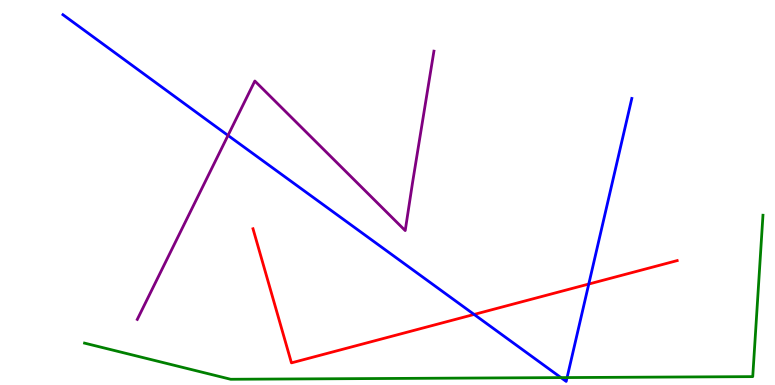[{'lines': ['blue', 'red'], 'intersections': [{'x': 6.12, 'y': 1.83}, {'x': 7.6, 'y': 2.62}]}, {'lines': ['green', 'red'], 'intersections': []}, {'lines': ['purple', 'red'], 'intersections': []}, {'lines': ['blue', 'green'], 'intersections': [{'x': 7.24, 'y': 0.192}, {'x': 7.32, 'y': 0.193}]}, {'lines': ['blue', 'purple'], 'intersections': [{'x': 2.94, 'y': 6.48}]}, {'lines': ['green', 'purple'], 'intersections': []}]